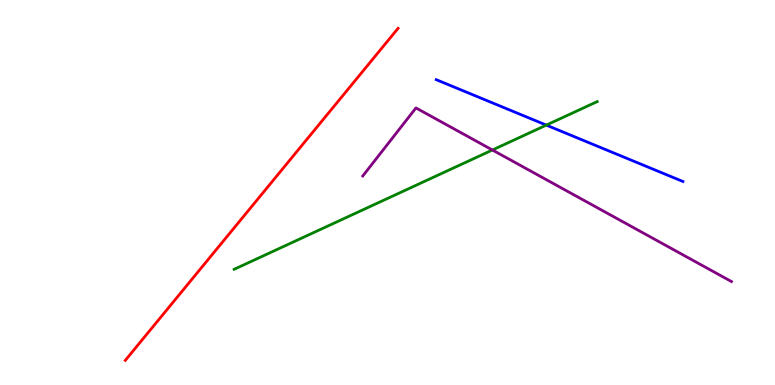[{'lines': ['blue', 'red'], 'intersections': []}, {'lines': ['green', 'red'], 'intersections': []}, {'lines': ['purple', 'red'], 'intersections': []}, {'lines': ['blue', 'green'], 'intersections': [{'x': 7.05, 'y': 6.75}]}, {'lines': ['blue', 'purple'], 'intersections': []}, {'lines': ['green', 'purple'], 'intersections': [{'x': 6.35, 'y': 6.1}]}]